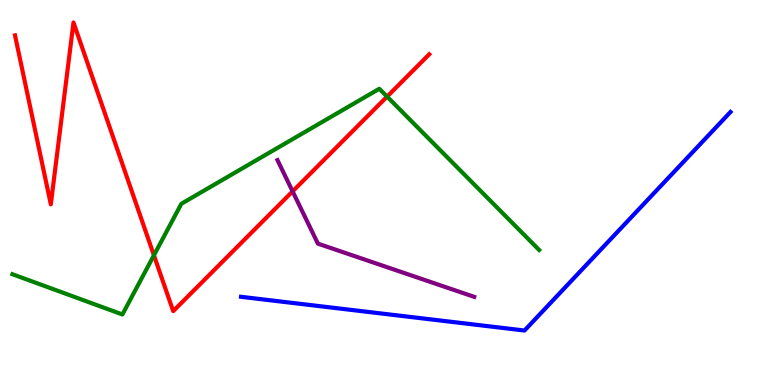[{'lines': ['blue', 'red'], 'intersections': []}, {'lines': ['green', 'red'], 'intersections': [{'x': 1.99, 'y': 3.37}, {'x': 4.99, 'y': 7.49}]}, {'lines': ['purple', 'red'], 'intersections': [{'x': 3.78, 'y': 5.03}]}, {'lines': ['blue', 'green'], 'intersections': []}, {'lines': ['blue', 'purple'], 'intersections': []}, {'lines': ['green', 'purple'], 'intersections': []}]